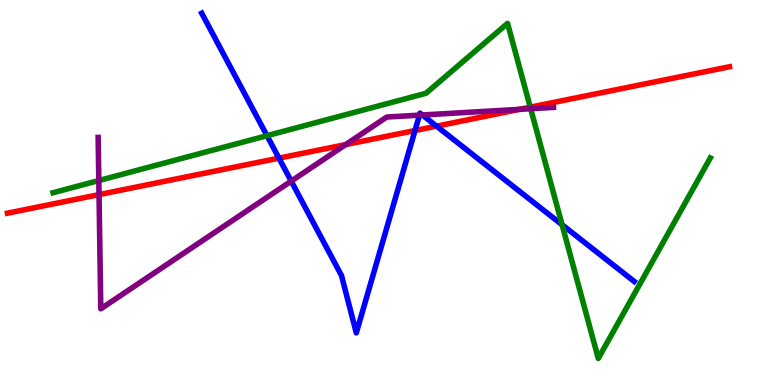[{'lines': ['blue', 'red'], 'intersections': [{'x': 3.6, 'y': 5.89}, {'x': 5.35, 'y': 6.61}, {'x': 5.63, 'y': 6.72}]}, {'lines': ['green', 'red'], 'intersections': [{'x': 6.84, 'y': 7.22}]}, {'lines': ['purple', 'red'], 'intersections': [{'x': 1.28, 'y': 4.94}, {'x': 4.46, 'y': 6.24}, {'x': 6.7, 'y': 7.16}]}, {'lines': ['blue', 'green'], 'intersections': [{'x': 3.44, 'y': 6.48}, {'x': 7.25, 'y': 4.16}]}, {'lines': ['blue', 'purple'], 'intersections': [{'x': 3.76, 'y': 5.3}, {'x': 5.41, 'y': 7.01}, {'x': 5.45, 'y': 7.01}]}, {'lines': ['green', 'purple'], 'intersections': [{'x': 1.27, 'y': 5.31}, {'x': 6.85, 'y': 7.18}]}]